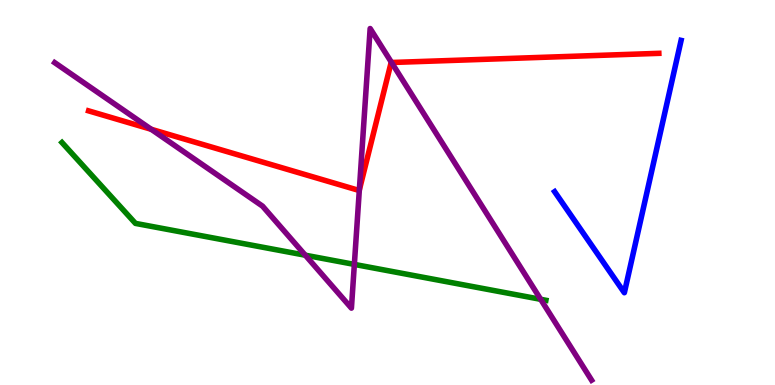[{'lines': ['blue', 'red'], 'intersections': []}, {'lines': ['green', 'red'], 'intersections': []}, {'lines': ['purple', 'red'], 'intersections': [{'x': 1.95, 'y': 6.64}, {'x': 4.64, 'y': 5.06}, {'x': 5.05, 'y': 8.38}]}, {'lines': ['blue', 'green'], 'intersections': []}, {'lines': ['blue', 'purple'], 'intersections': []}, {'lines': ['green', 'purple'], 'intersections': [{'x': 3.94, 'y': 3.37}, {'x': 4.57, 'y': 3.13}, {'x': 6.98, 'y': 2.23}]}]